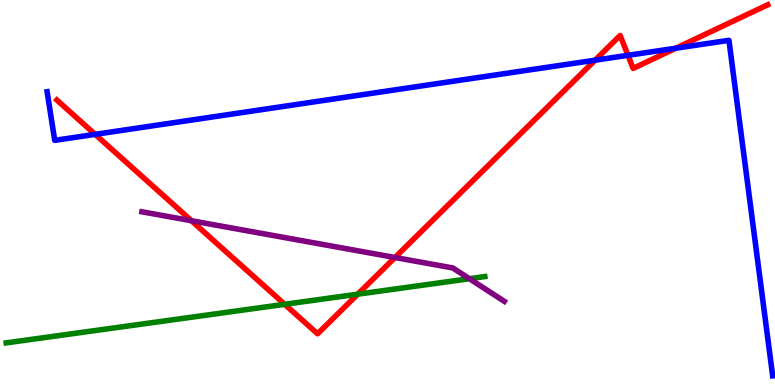[{'lines': ['blue', 'red'], 'intersections': [{'x': 1.23, 'y': 6.51}, {'x': 7.68, 'y': 8.44}, {'x': 8.1, 'y': 8.56}, {'x': 8.72, 'y': 8.75}]}, {'lines': ['green', 'red'], 'intersections': [{'x': 3.67, 'y': 2.1}, {'x': 4.62, 'y': 2.36}]}, {'lines': ['purple', 'red'], 'intersections': [{'x': 2.47, 'y': 4.27}, {'x': 5.1, 'y': 3.31}]}, {'lines': ['blue', 'green'], 'intersections': []}, {'lines': ['blue', 'purple'], 'intersections': []}, {'lines': ['green', 'purple'], 'intersections': [{'x': 6.06, 'y': 2.76}]}]